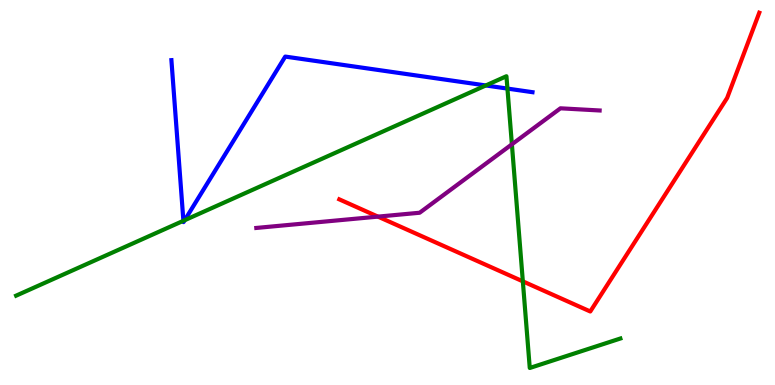[{'lines': ['blue', 'red'], 'intersections': []}, {'lines': ['green', 'red'], 'intersections': [{'x': 6.75, 'y': 2.69}]}, {'lines': ['purple', 'red'], 'intersections': [{'x': 4.88, 'y': 4.37}]}, {'lines': ['blue', 'green'], 'intersections': [{'x': 2.37, 'y': 4.27}, {'x': 2.38, 'y': 4.28}, {'x': 6.27, 'y': 7.78}, {'x': 6.55, 'y': 7.7}]}, {'lines': ['blue', 'purple'], 'intersections': []}, {'lines': ['green', 'purple'], 'intersections': [{'x': 6.61, 'y': 6.25}]}]